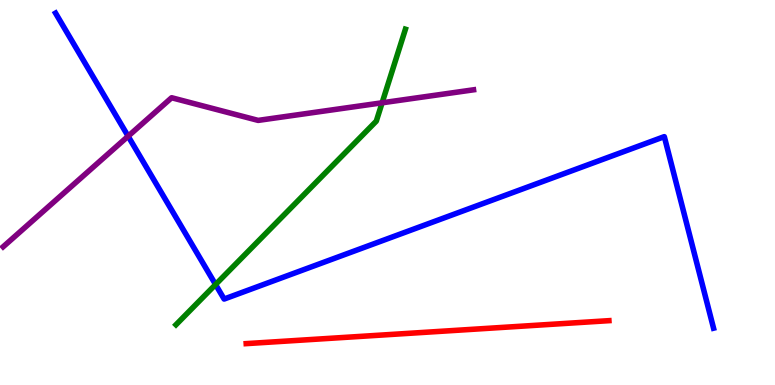[{'lines': ['blue', 'red'], 'intersections': []}, {'lines': ['green', 'red'], 'intersections': []}, {'lines': ['purple', 'red'], 'intersections': []}, {'lines': ['blue', 'green'], 'intersections': [{'x': 2.78, 'y': 2.61}]}, {'lines': ['blue', 'purple'], 'intersections': [{'x': 1.65, 'y': 6.46}]}, {'lines': ['green', 'purple'], 'intersections': [{'x': 4.93, 'y': 7.33}]}]